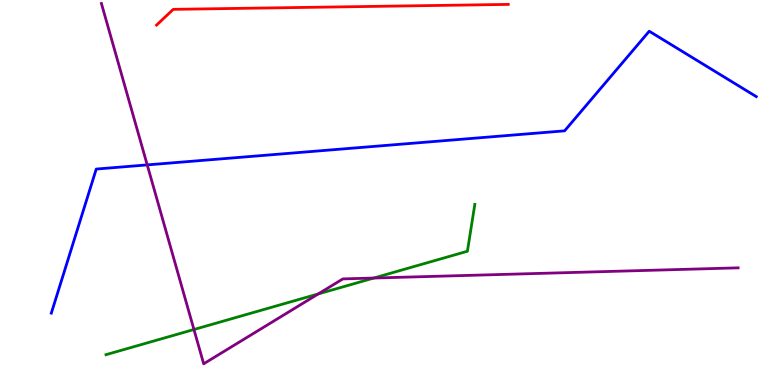[{'lines': ['blue', 'red'], 'intersections': []}, {'lines': ['green', 'red'], 'intersections': []}, {'lines': ['purple', 'red'], 'intersections': []}, {'lines': ['blue', 'green'], 'intersections': []}, {'lines': ['blue', 'purple'], 'intersections': [{'x': 1.9, 'y': 5.72}]}, {'lines': ['green', 'purple'], 'intersections': [{'x': 2.5, 'y': 1.44}, {'x': 4.11, 'y': 2.37}, {'x': 4.82, 'y': 2.78}]}]